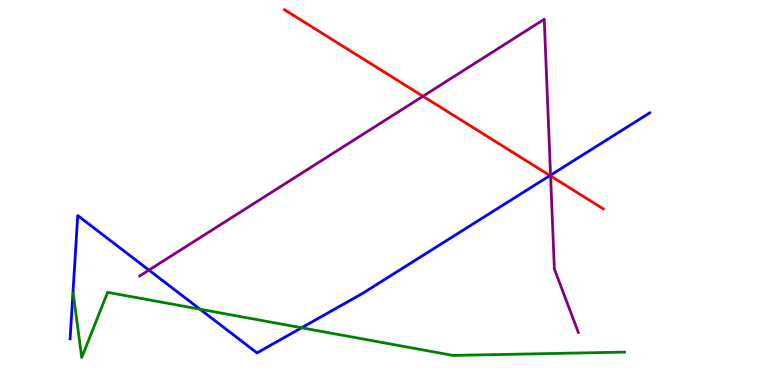[{'lines': ['blue', 'red'], 'intersections': [{'x': 7.1, 'y': 5.44}]}, {'lines': ['green', 'red'], 'intersections': []}, {'lines': ['purple', 'red'], 'intersections': [{'x': 5.46, 'y': 7.5}, {'x': 7.1, 'y': 5.43}]}, {'lines': ['blue', 'green'], 'intersections': [{'x': 2.58, 'y': 1.97}, {'x': 3.89, 'y': 1.49}]}, {'lines': ['blue', 'purple'], 'intersections': [{'x': 1.92, 'y': 2.98}, {'x': 7.1, 'y': 5.45}]}, {'lines': ['green', 'purple'], 'intersections': []}]